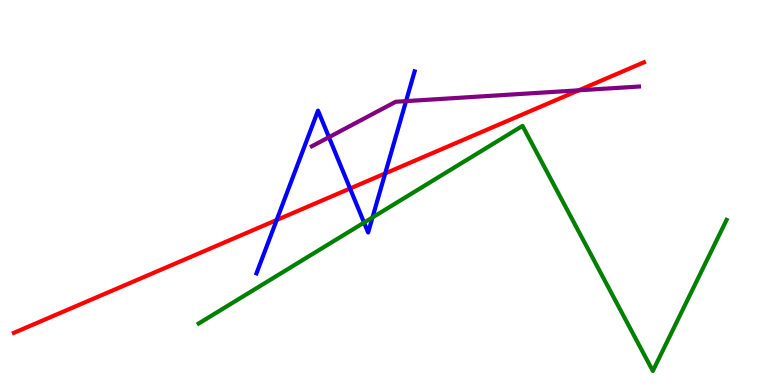[{'lines': ['blue', 'red'], 'intersections': [{'x': 3.57, 'y': 4.29}, {'x': 4.52, 'y': 5.1}, {'x': 4.97, 'y': 5.5}]}, {'lines': ['green', 'red'], 'intersections': []}, {'lines': ['purple', 'red'], 'intersections': [{'x': 7.47, 'y': 7.65}]}, {'lines': ['blue', 'green'], 'intersections': [{'x': 4.7, 'y': 4.22}, {'x': 4.81, 'y': 4.35}]}, {'lines': ['blue', 'purple'], 'intersections': [{'x': 4.24, 'y': 6.44}, {'x': 5.24, 'y': 7.37}]}, {'lines': ['green', 'purple'], 'intersections': []}]